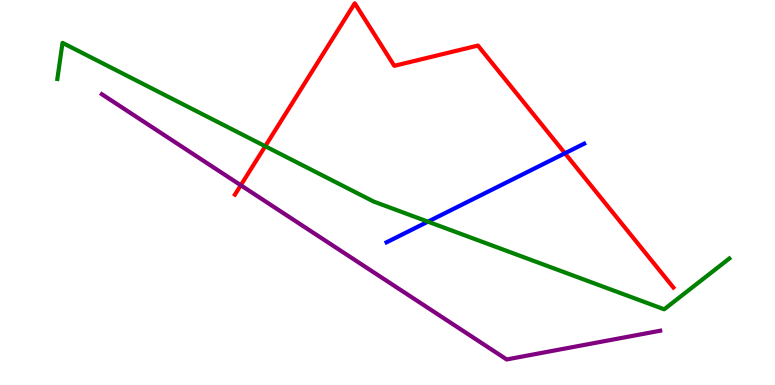[{'lines': ['blue', 'red'], 'intersections': [{'x': 7.29, 'y': 6.02}]}, {'lines': ['green', 'red'], 'intersections': [{'x': 3.42, 'y': 6.2}]}, {'lines': ['purple', 'red'], 'intersections': [{'x': 3.11, 'y': 5.19}]}, {'lines': ['blue', 'green'], 'intersections': [{'x': 5.52, 'y': 4.24}]}, {'lines': ['blue', 'purple'], 'intersections': []}, {'lines': ['green', 'purple'], 'intersections': []}]